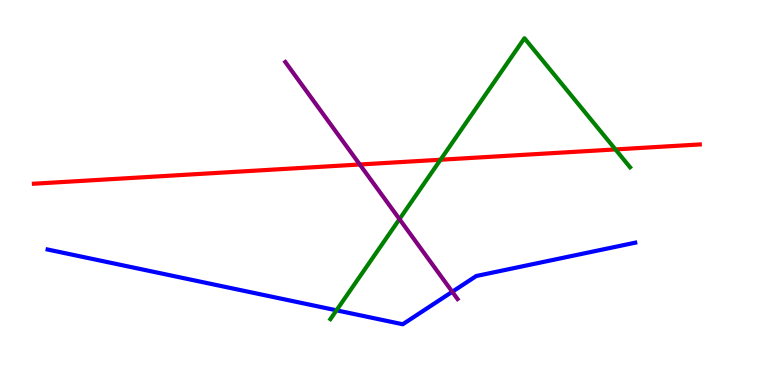[{'lines': ['blue', 'red'], 'intersections': []}, {'lines': ['green', 'red'], 'intersections': [{'x': 5.68, 'y': 5.85}, {'x': 7.94, 'y': 6.12}]}, {'lines': ['purple', 'red'], 'intersections': [{'x': 4.64, 'y': 5.73}]}, {'lines': ['blue', 'green'], 'intersections': [{'x': 4.34, 'y': 1.94}]}, {'lines': ['blue', 'purple'], 'intersections': [{'x': 5.84, 'y': 2.42}]}, {'lines': ['green', 'purple'], 'intersections': [{'x': 5.15, 'y': 4.31}]}]